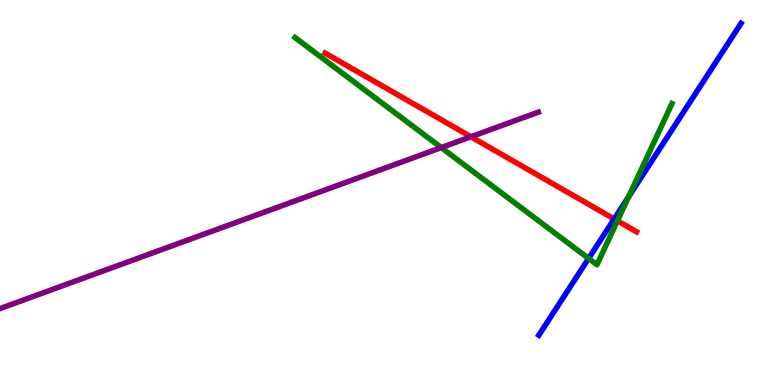[{'lines': ['blue', 'red'], 'intersections': [{'x': 7.93, 'y': 4.31}]}, {'lines': ['green', 'red'], 'intersections': [{'x': 7.97, 'y': 4.26}]}, {'lines': ['purple', 'red'], 'intersections': [{'x': 6.08, 'y': 6.45}]}, {'lines': ['blue', 'green'], 'intersections': [{'x': 7.59, 'y': 3.29}, {'x': 8.11, 'y': 4.89}]}, {'lines': ['blue', 'purple'], 'intersections': []}, {'lines': ['green', 'purple'], 'intersections': [{'x': 5.69, 'y': 6.17}]}]